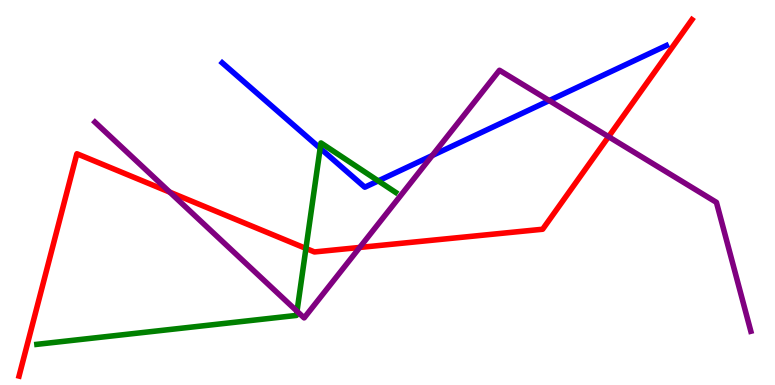[{'lines': ['blue', 'red'], 'intersections': []}, {'lines': ['green', 'red'], 'intersections': [{'x': 3.95, 'y': 3.55}]}, {'lines': ['purple', 'red'], 'intersections': [{'x': 2.19, 'y': 5.01}, {'x': 4.64, 'y': 3.57}, {'x': 7.85, 'y': 6.45}]}, {'lines': ['blue', 'green'], 'intersections': [{'x': 4.13, 'y': 6.15}, {'x': 4.88, 'y': 5.3}]}, {'lines': ['blue', 'purple'], 'intersections': [{'x': 5.58, 'y': 5.96}, {'x': 7.09, 'y': 7.39}]}, {'lines': ['green', 'purple'], 'intersections': [{'x': 3.83, 'y': 1.92}]}]